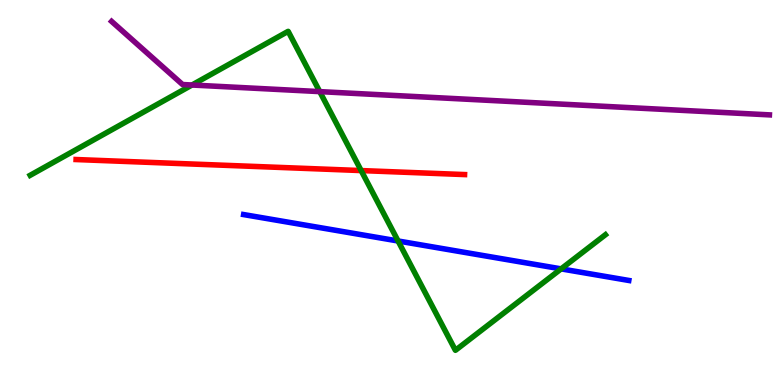[{'lines': ['blue', 'red'], 'intersections': []}, {'lines': ['green', 'red'], 'intersections': [{'x': 4.66, 'y': 5.57}]}, {'lines': ['purple', 'red'], 'intersections': []}, {'lines': ['blue', 'green'], 'intersections': [{'x': 5.14, 'y': 3.74}, {'x': 7.24, 'y': 3.02}]}, {'lines': ['blue', 'purple'], 'intersections': []}, {'lines': ['green', 'purple'], 'intersections': [{'x': 2.48, 'y': 7.79}, {'x': 4.13, 'y': 7.62}]}]